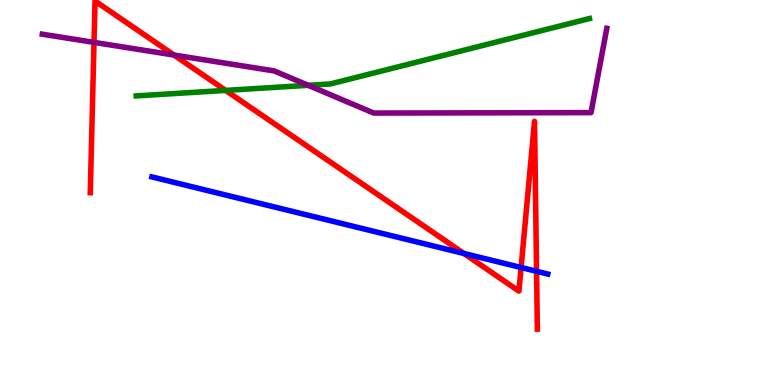[{'lines': ['blue', 'red'], 'intersections': [{'x': 5.99, 'y': 3.42}, {'x': 6.72, 'y': 3.05}, {'x': 6.92, 'y': 2.95}]}, {'lines': ['green', 'red'], 'intersections': [{'x': 2.91, 'y': 7.65}]}, {'lines': ['purple', 'red'], 'intersections': [{'x': 1.21, 'y': 8.9}, {'x': 2.24, 'y': 8.57}]}, {'lines': ['blue', 'green'], 'intersections': []}, {'lines': ['blue', 'purple'], 'intersections': []}, {'lines': ['green', 'purple'], 'intersections': [{'x': 3.98, 'y': 7.78}]}]